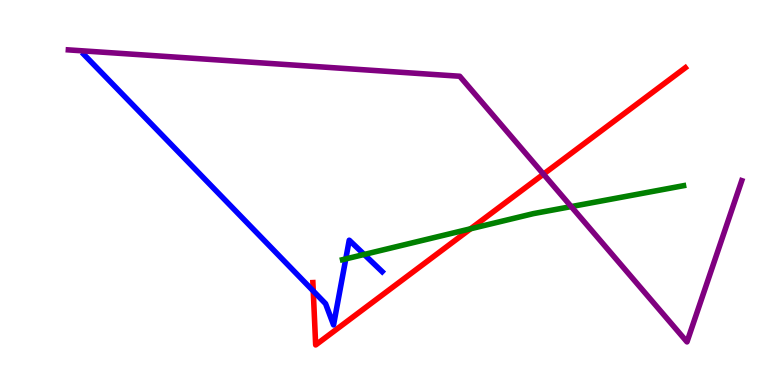[{'lines': ['blue', 'red'], 'intersections': [{'x': 4.04, 'y': 2.44}]}, {'lines': ['green', 'red'], 'intersections': [{'x': 6.07, 'y': 4.06}]}, {'lines': ['purple', 'red'], 'intersections': [{'x': 7.01, 'y': 5.48}]}, {'lines': ['blue', 'green'], 'intersections': [{'x': 4.46, 'y': 3.28}, {'x': 4.7, 'y': 3.39}]}, {'lines': ['blue', 'purple'], 'intersections': []}, {'lines': ['green', 'purple'], 'intersections': [{'x': 7.37, 'y': 4.63}]}]